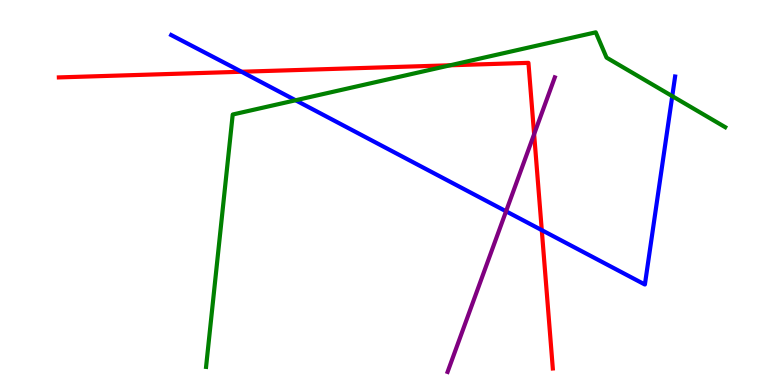[{'lines': ['blue', 'red'], 'intersections': [{'x': 3.12, 'y': 8.14}, {'x': 6.99, 'y': 4.02}]}, {'lines': ['green', 'red'], 'intersections': [{'x': 5.81, 'y': 8.3}]}, {'lines': ['purple', 'red'], 'intersections': [{'x': 6.89, 'y': 6.51}]}, {'lines': ['blue', 'green'], 'intersections': [{'x': 3.81, 'y': 7.4}, {'x': 8.67, 'y': 7.5}]}, {'lines': ['blue', 'purple'], 'intersections': [{'x': 6.53, 'y': 4.51}]}, {'lines': ['green', 'purple'], 'intersections': []}]